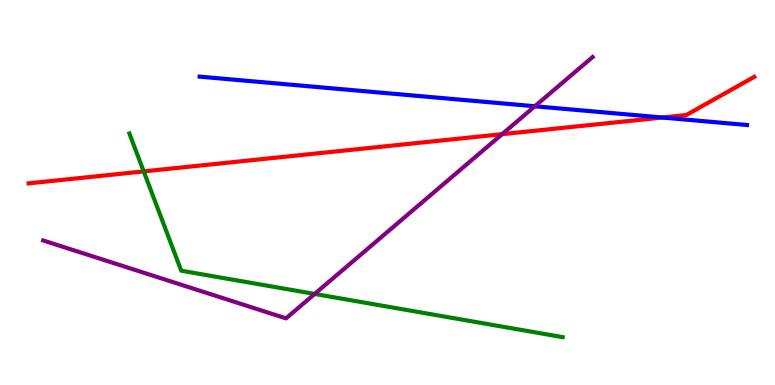[{'lines': ['blue', 'red'], 'intersections': [{'x': 8.55, 'y': 6.95}]}, {'lines': ['green', 'red'], 'intersections': [{'x': 1.85, 'y': 5.55}]}, {'lines': ['purple', 'red'], 'intersections': [{'x': 6.48, 'y': 6.52}]}, {'lines': ['blue', 'green'], 'intersections': []}, {'lines': ['blue', 'purple'], 'intersections': [{'x': 6.9, 'y': 7.24}]}, {'lines': ['green', 'purple'], 'intersections': [{'x': 4.06, 'y': 2.36}]}]